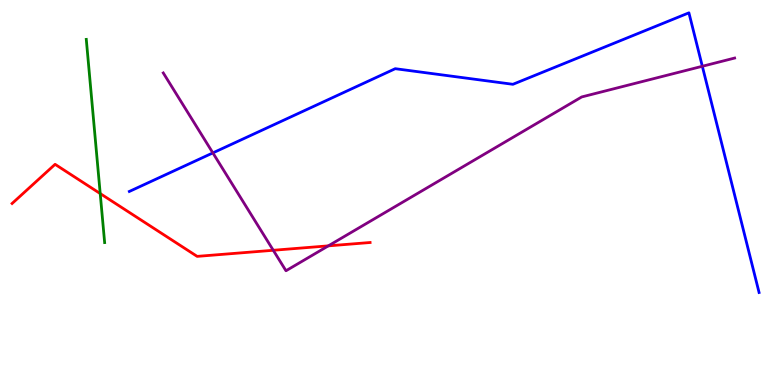[{'lines': ['blue', 'red'], 'intersections': []}, {'lines': ['green', 'red'], 'intersections': [{'x': 1.29, 'y': 4.97}]}, {'lines': ['purple', 'red'], 'intersections': [{'x': 3.53, 'y': 3.5}, {'x': 4.24, 'y': 3.61}]}, {'lines': ['blue', 'green'], 'intersections': []}, {'lines': ['blue', 'purple'], 'intersections': [{'x': 2.75, 'y': 6.03}, {'x': 9.06, 'y': 8.28}]}, {'lines': ['green', 'purple'], 'intersections': []}]